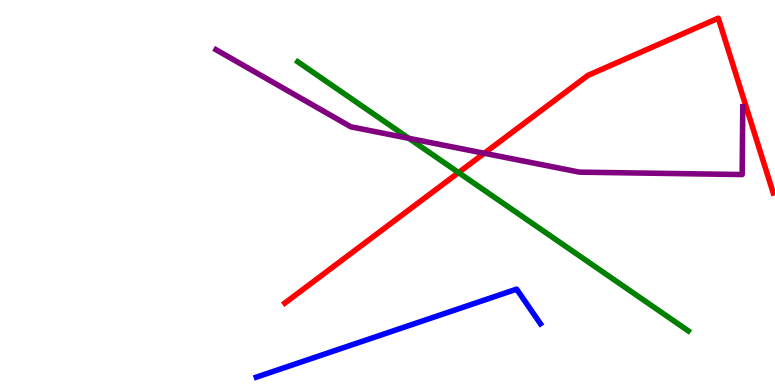[{'lines': ['blue', 'red'], 'intersections': []}, {'lines': ['green', 'red'], 'intersections': [{'x': 5.92, 'y': 5.52}]}, {'lines': ['purple', 'red'], 'intersections': [{'x': 6.25, 'y': 6.02}]}, {'lines': ['blue', 'green'], 'intersections': []}, {'lines': ['blue', 'purple'], 'intersections': []}, {'lines': ['green', 'purple'], 'intersections': [{'x': 5.28, 'y': 6.41}]}]